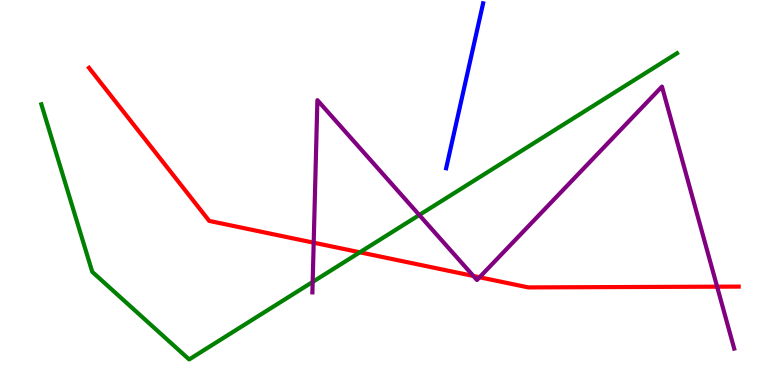[{'lines': ['blue', 'red'], 'intersections': []}, {'lines': ['green', 'red'], 'intersections': [{'x': 4.64, 'y': 3.45}]}, {'lines': ['purple', 'red'], 'intersections': [{'x': 4.05, 'y': 3.7}, {'x': 6.11, 'y': 2.83}, {'x': 6.19, 'y': 2.8}, {'x': 9.25, 'y': 2.55}]}, {'lines': ['blue', 'green'], 'intersections': []}, {'lines': ['blue', 'purple'], 'intersections': []}, {'lines': ['green', 'purple'], 'intersections': [{'x': 4.03, 'y': 2.68}, {'x': 5.41, 'y': 4.42}]}]